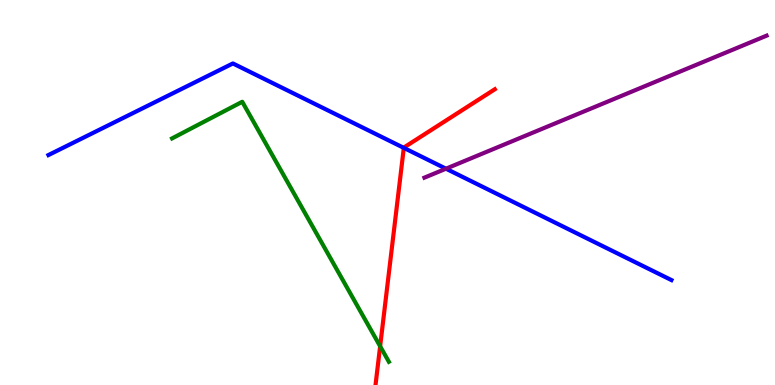[{'lines': ['blue', 'red'], 'intersections': [{'x': 5.21, 'y': 6.16}]}, {'lines': ['green', 'red'], 'intersections': [{'x': 4.91, 'y': 1.01}]}, {'lines': ['purple', 'red'], 'intersections': []}, {'lines': ['blue', 'green'], 'intersections': []}, {'lines': ['blue', 'purple'], 'intersections': [{'x': 5.75, 'y': 5.62}]}, {'lines': ['green', 'purple'], 'intersections': []}]